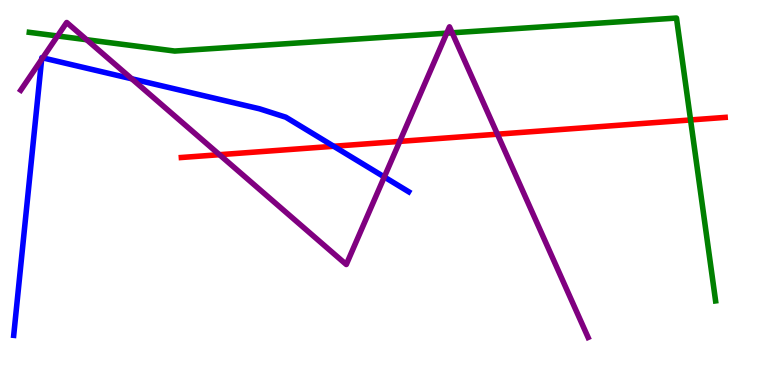[{'lines': ['blue', 'red'], 'intersections': [{'x': 4.31, 'y': 6.2}]}, {'lines': ['green', 'red'], 'intersections': [{'x': 8.91, 'y': 6.88}]}, {'lines': ['purple', 'red'], 'intersections': [{'x': 2.83, 'y': 5.98}, {'x': 5.16, 'y': 6.33}, {'x': 6.42, 'y': 6.51}]}, {'lines': ['blue', 'green'], 'intersections': []}, {'lines': ['blue', 'purple'], 'intersections': [{'x': 0.537, 'y': 8.46}, {'x': 0.551, 'y': 8.5}, {'x': 1.7, 'y': 7.95}, {'x': 4.96, 'y': 5.4}]}, {'lines': ['green', 'purple'], 'intersections': [{'x': 0.743, 'y': 9.07}, {'x': 1.12, 'y': 8.97}, {'x': 5.76, 'y': 9.14}, {'x': 5.83, 'y': 9.15}]}]